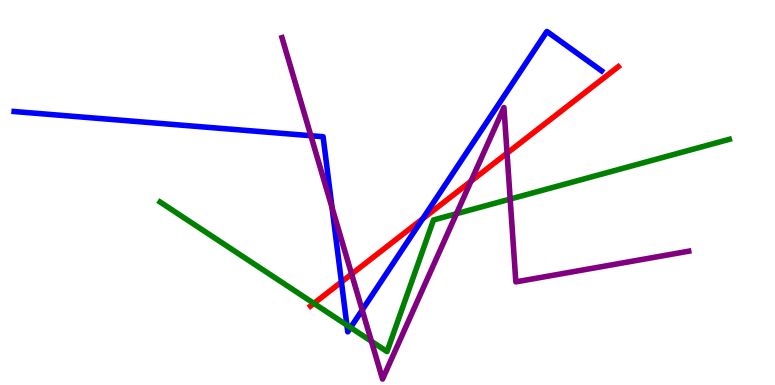[{'lines': ['blue', 'red'], 'intersections': [{'x': 4.41, 'y': 2.68}, {'x': 5.45, 'y': 4.32}]}, {'lines': ['green', 'red'], 'intersections': [{'x': 4.05, 'y': 2.12}]}, {'lines': ['purple', 'red'], 'intersections': [{'x': 4.54, 'y': 2.88}, {'x': 6.08, 'y': 5.29}, {'x': 6.54, 'y': 6.02}]}, {'lines': ['blue', 'green'], 'intersections': [{'x': 4.48, 'y': 1.56}, {'x': 4.52, 'y': 1.49}]}, {'lines': ['blue', 'purple'], 'intersections': [{'x': 4.01, 'y': 6.47}, {'x': 4.28, 'y': 4.61}, {'x': 4.67, 'y': 1.95}]}, {'lines': ['green', 'purple'], 'intersections': [{'x': 4.79, 'y': 1.14}, {'x': 5.89, 'y': 4.45}, {'x': 6.58, 'y': 4.83}]}]